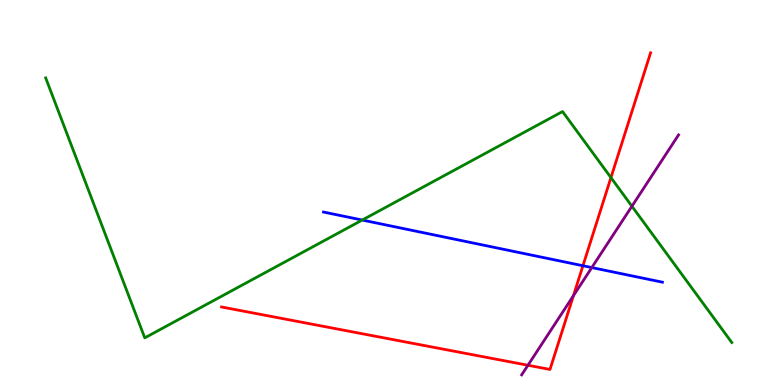[{'lines': ['blue', 'red'], 'intersections': [{'x': 7.52, 'y': 3.1}]}, {'lines': ['green', 'red'], 'intersections': [{'x': 7.88, 'y': 5.39}]}, {'lines': ['purple', 'red'], 'intersections': [{'x': 6.81, 'y': 0.513}, {'x': 7.4, 'y': 2.32}]}, {'lines': ['blue', 'green'], 'intersections': [{'x': 4.67, 'y': 4.28}]}, {'lines': ['blue', 'purple'], 'intersections': [{'x': 7.64, 'y': 3.05}]}, {'lines': ['green', 'purple'], 'intersections': [{'x': 8.15, 'y': 4.64}]}]